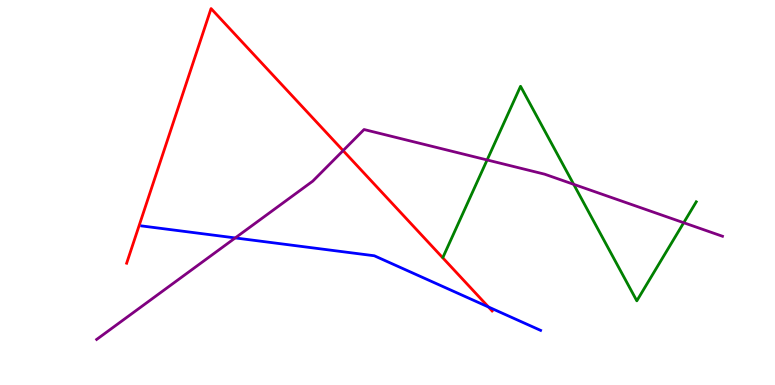[{'lines': ['blue', 'red'], 'intersections': [{'x': 6.3, 'y': 2.03}]}, {'lines': ['green', 'red'], 'intersections': []}, {'lines': ['purple', 'red'], 'intersections': [{'x': 4.43, 'y': 6.09}]}, {'lines': ['blue', 'green'], 'intersections': []}, {'lines': ['blue', 'purple'], 'intersections': [{'x': 3.04, 'y': 3.82}]}, {'lines': ['green', 'purple'], 'intersections': [{'x': 6.29, 'y': 5.85}, {'x': 7.4, 'y': 5.21}, {'x': 8.82, 'y': 4.21}]}]